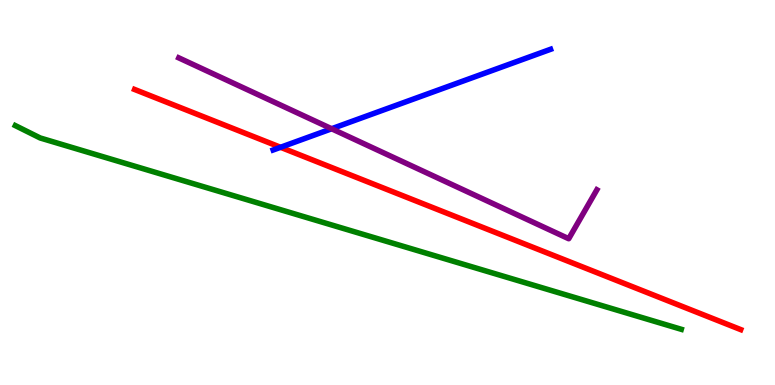[{'lines': ['blue', 'red'], 'intersections': [{'x': 3.62, 'y': 6.17}]}, {'lines': ['green', 'red'], 'intersections': []}, {'lines': ['purple', 'red'], 'intersections': []}, {'lines': ['blue', 'green'], 'intersections': []}, {'lines': ['blue', 'purple'], 'intersections': [{'x': 4.28, 'y': 6.66}]}, {'lines': ['green', 'purple'], 'intersections': []}]